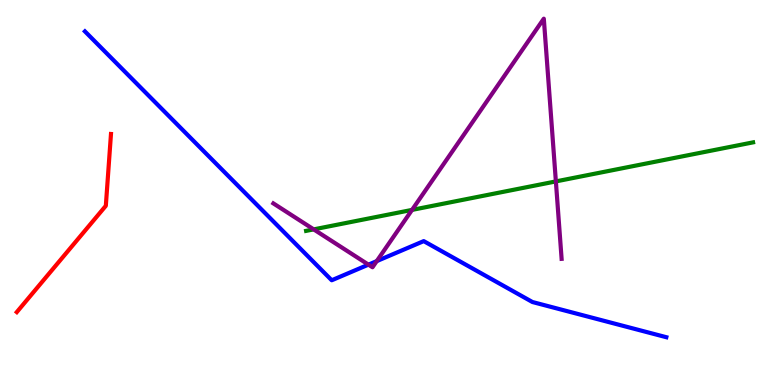[{'lines': ['blue', 'red'], 'intersections': []}, {'lines': ['green', 'red'], 'intersections': []}, {'lines': ['purple', 'red'], 'intersections': []}, {'lines': ['blue', 'green'], 'intersections': []}, {'lines': ['blue', 'purple'], 'intersections': [{'x': 4.75, 'y': 3.13}, {'x': 4.86, 'y': 3.22}]}, {'lines': ['green', 'purple'], 'intersections': [{'x': 4.05, 'y': 4.04}, {'x': 5.32, 'y': 4.55}, {'x': 7.17, 'y': 5.29}]}]